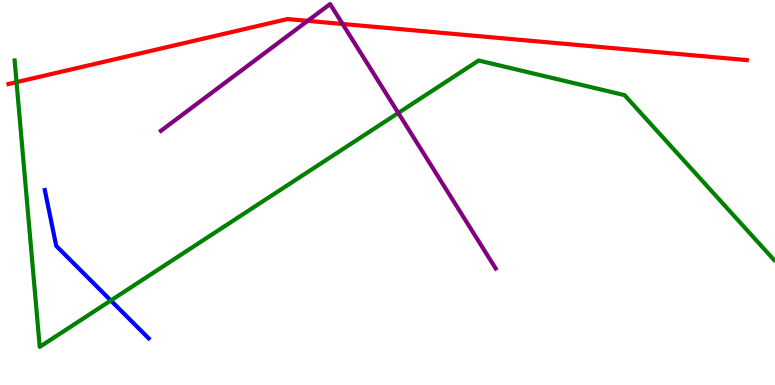[{'lines': ['blue', 'red'], 'intersections': []}, {'lines': ['green', 'red'], 'intersections': [{'x': 0.213, 'y': 7.87}]}, {'lines': ['purple', 'red'], 'intersections': [{'x': 3.97, 'y': 9.46}, {'x': 4.42, 'y': 9.38}]}, {'lines': ['blue', 'green'], 'intersections': [{'x': 1.43, 'y': 2.2}]}, {'lines': ['blue', 'purple'], 'intersections': []}, {'lines': ['green', 'purple'], 'intersections': [{'x': 5.14, 'y': 7.07}]}]